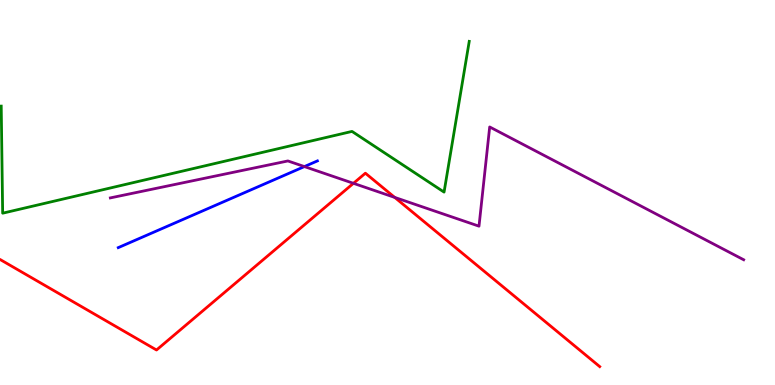[{'lines': ['blue', 'red'], 'intersections': []}, {'lines': ['green', 'red'], 'intersections': []}, {'lines': ['purple', 'red'], 'intersections': [{'x': 4.56, 'y': 5.24}, {'x': 5.09, 'y': 4.87}]}, {'lines': ['blue', 'green'], 'intersections': []}, {'lines': ['blue', 'purple'], 'intersections': [{'x': 3.93, 'y': 5.67}]}, {'lines': ['green', 'purple'], 'intersections': []}]